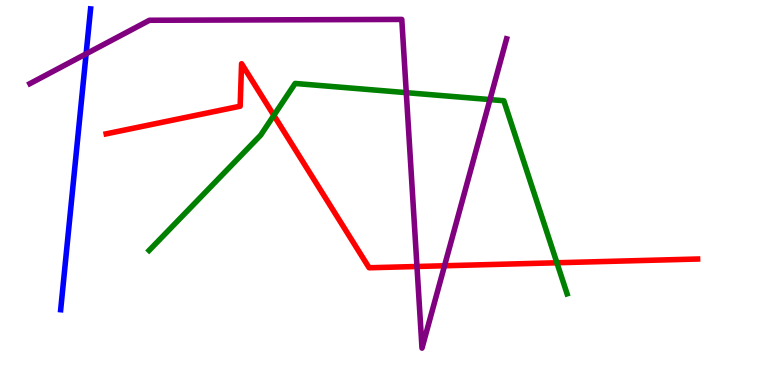[{'lines': ['blue', 'red'], 'intersections': []}, {'lines': ['green', 'red'], 'intersections': [{'x': 3.53, 'y': 7.0}, {'x': 7.19, 'y': 3.17}]}, {'lines': ['purple', 'red'], 'intersections': [{'x': 5.38, 'y': 3.08}, {'x': 5.74, 'y': 3.1}]}, {'lines': ['blue', 'green'], 'intersections': []}, {'lines': ['blue', 'purple'], 'intersections': [{'x': 1.11, 'y': 8.6}]}, {'lines': ['green', 'purple'], 'intersections': [{'x': 5.24, 'y': 7.59}, {'x': 6.32, 'y': 7.41}]}]